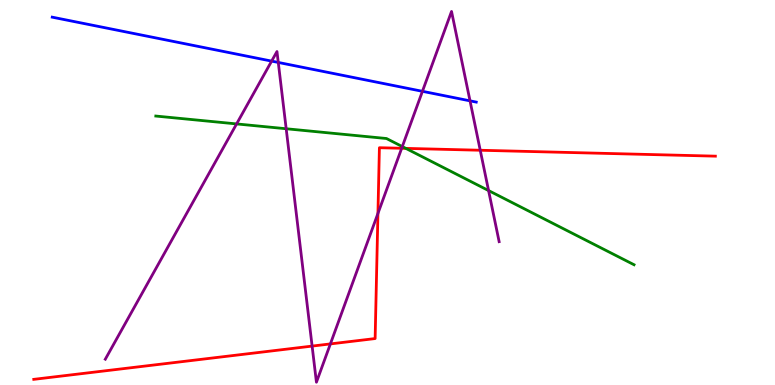[{'lines': ['blue', 'red'], 'intersections': []}, {'lines': ['green', 'red'], 'intersections': [{'x': 5.24, 'y': 6.15}]}, {'lines': ['purple', 'red'], 'intersections': [{'x': 4.03, 'y': 1.01}, {'x': 4.26, 'y': 1.07}, {'x': 4.88, 'y': 4.46}, {'x': 5.18, 'y': 6.15}, {'x': 6.2, 'y': 6.1}]}, {'lines': ['blue', 'green'], 'intersections': []}, {'lines': ['blue', 'purple'], 'intersections': [{'x': 3.5, 'y': 8.41}, {'x': 3.59, 'y': 8.38}, {'x': 5.45, 'y': 7.63}, {'x': 6.06, 'y': 7.38}]}, {'lines': ['green', 'purple'], 'intersections': [{'x': 3.05, 'y': 6.78}, {'x': 3.69, 'y': 6.66}, {'x': 5.19, 'y': 6.19}, {'x': 6.3, 'y': 5.05}]}]